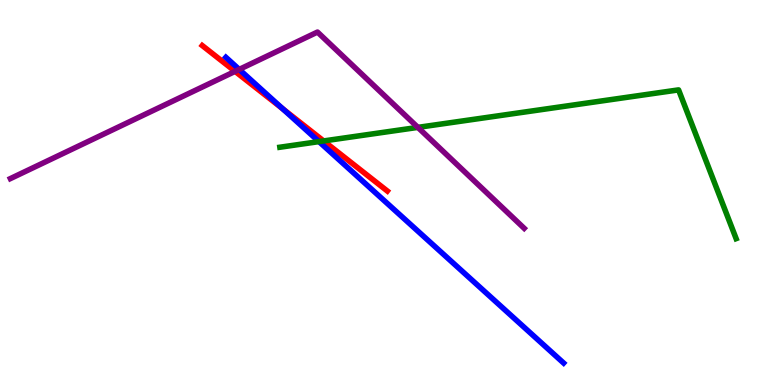[{'lines': ['blue', 'red'], 'intersections': [{'x': 3.65, 'y': 7.17}]}, {'lines': ['green', 'red'], 'intersections': [{'x': 4.18, 'y': 6.34}]}, {'lines': ['purple', 'red'], 'intersections': [{'x': 3.03, 'y': 8.15}]}, {'lines': ['blue', 'green'], 'intersections': [{'x': 4.12, 'y': 6.32}]}, {'lines': ['blue', 'purple'], 'intersections': [{'x': 3.09, 'y': 8.2}]}, {'lines': ['green', 'purple'], 'intersections': [{'x': 5.39, 'y': 6.69}]}]